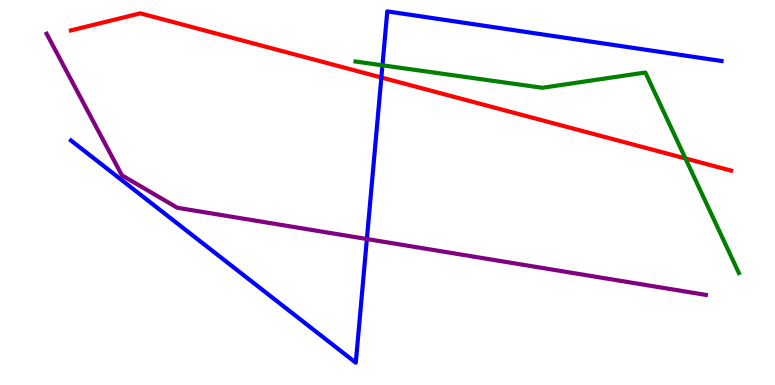[{'lines': ['blue', 'red'], 'intersections': [{'x': 4.92, 'y': 7.99}]}, {'lines': ['green', 'red'], 'intersections': [{'x': 8.84, 'y': 5.88}]}, {'lines': ['purple', 'red'], 'intersections': []}, {'lines': ['blue', 'green'], 'intersections': [{'x': 4.93, 'y': 8.3}]}, {'lines': ['blue', 'purple'], 'intersections': [{'x': 4.73, 'y': 3.79}]}, {'lines': ['green', 'purple'], 'intersections': []}]